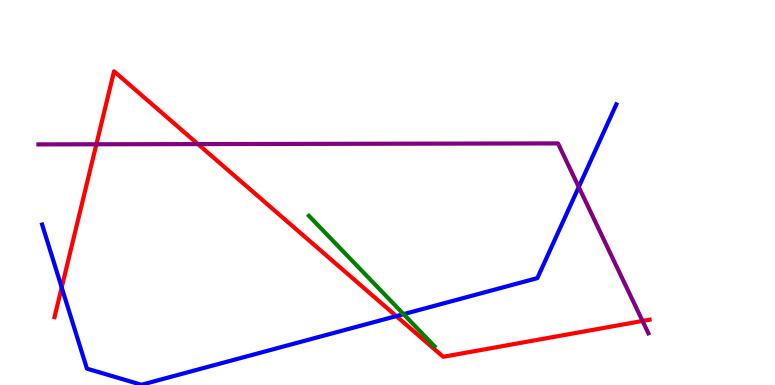[{'lines': ['blue', 'red'], 'intersections': [{'x': 0.796, 'y': 2.53}, {'x': 5.11, 'y': 1.79}]}, {'lines': ['green', 'red'], 'intersections': []}, {'lines': ['purple', 'red'], 'intersections': [{'x': 1.24, 'y': 6.25}, {'x': 2.55, 'y': 6.26}, {'x': 8.29, 'y': 1.66}]}, {'lines': ['blue', 'green'], 'intersections': [{'x': 5.21, 'y': 1.84}]}, {'lines': ['blue', 'purple'], 'intersections': [{'x': 7.47, 'y': 5.14}]}, {'lines': ['green', 'purple'], 'intersections': []}]